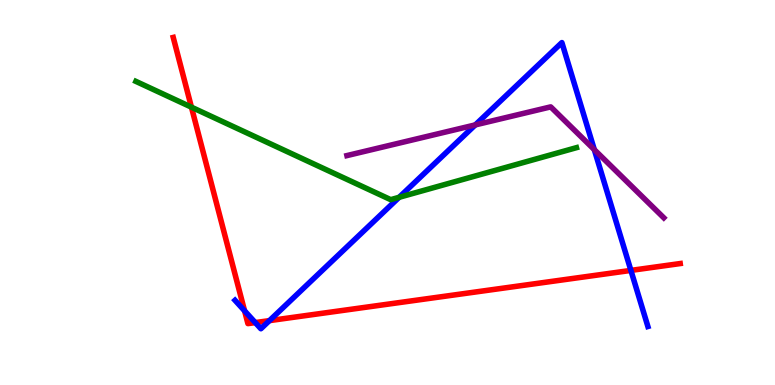[{'lines': ['blue', 'red'], 'intersections': [{'x': 3.16, 'y': 1.93}, {'x': 3.29, 'y': 1.62}, {'x': 3.48, 'y': 1.67}, {'x': 8.14, 'y': 2.98}]}, {'lines': ['green', 'red'], 'intersections': [{'x': 2.47, 'y': 7.22}]}, {'lines': ['purple', 'red'], 'intersections': []}, {'lines': ['blue', 'green'], 'intersections': [{'x': 5.15, 'y': 4.88}]}, {'lines': ['blue', 'purple'], 'intersections': [{'x': 6.13, 'y': 6.76}, {'x': 7.67, 'y': 6.11}]}, {'lines': ['green', 'purple'], 'intersections': []}]